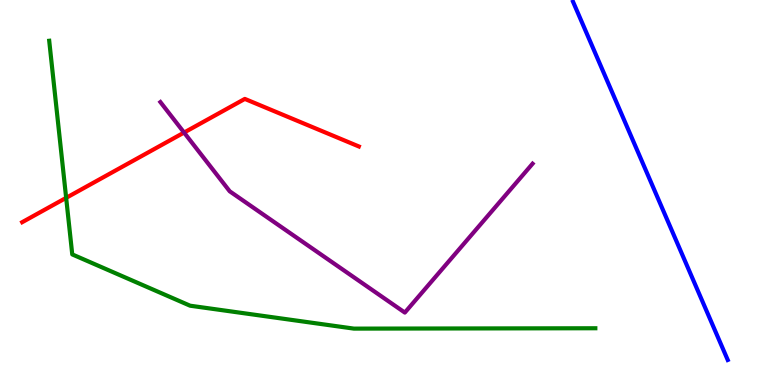[{'lines': ['blue', 'red'], 'intersections': []}, {'lines': ['green', 'red'], 'intersections': [{'x': 0.854, 'y': 4.86}]}, {'lines': ['purple', 'red'], 'intersections': [{'x': 2.38, 'y': 6.56}]}, {'lines': ['blue', 'green'], 'intersections': []}, {'lines': ['blue', 'purple'], 'intersections': []}, {'lines': ['green', 'purple'], 'intersections': []}]